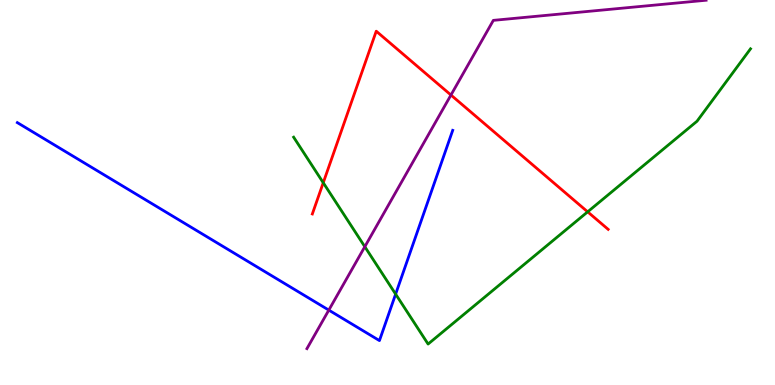[{'lines': ['blue', 'red'], 'intersections': []}, {'lines': ['green', 'red'], 'intersections': [{'x': 4.17, 'y': 5.25}, {'x': 7.58, 'y': 4.5}]}, {'lines': ['purple', 'red'], 'intersections': [{'x': 5.82, 'y': 7.53}]}, {'lines': ['blue', 'green'], 'intersections': [{'x': 5.1, 'y': 2.36}]}, {'lines': ['blue', 'purple'], 'intersections': [{'x': 4.24, 'y': 1.95}]}, {'lines': ['green', 'purple'], 'intersections': [{'x': 4.71, 'y': 3.59}]}]